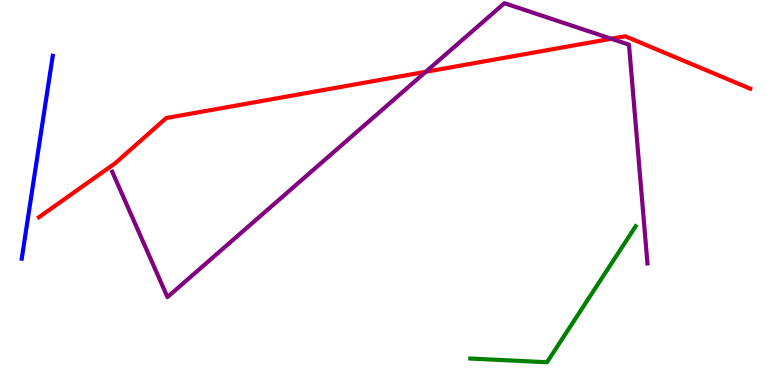[{'lines': ['blue', 'red'], 'intersections': []}, {'lines': ['green', 'red'], 'intersections': []}, {'lines': ['purple', 'red'], 'intersections': [{'x': 5.49, 'y': 8.14}, {'x': 7.89, 'y': 8.99}]}, {'lines': ['blue', 'green'], 'intersections': []}, {'lines': ['blue', 'purple'], 'intersections': []}, {'lines': ['green', 'purple'], 'intersections': []}]